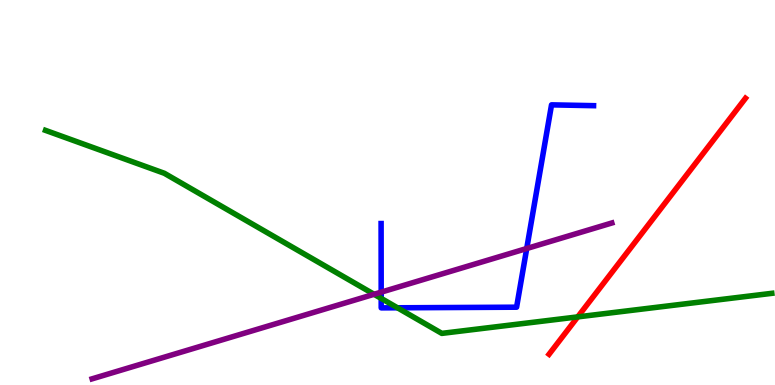[{'lines': ['blue', 'red'], 'intersections': []}, {'lines': ['green', 'red'], 'intersections': [{'x': 7.45, 'y': 1.77}]}, {'lines': ['purple', 'red'], 'intersections': []}, {'lines': ['blue', 'green'], 'intersections': [{'x': 4.92, 'y': 2.25}, {'x': 5.13, 'y': 2.01}]}, {'lines': ['blue', 'purple'], 'intersections': [{'x': 4.92, 'y': 2.41}, {'x': 6.8, 'y': 3.55}]}, {'lines': ['green', 'purple'], 'intersections': [{'x': 4.83, 'y': 2.36}]}]